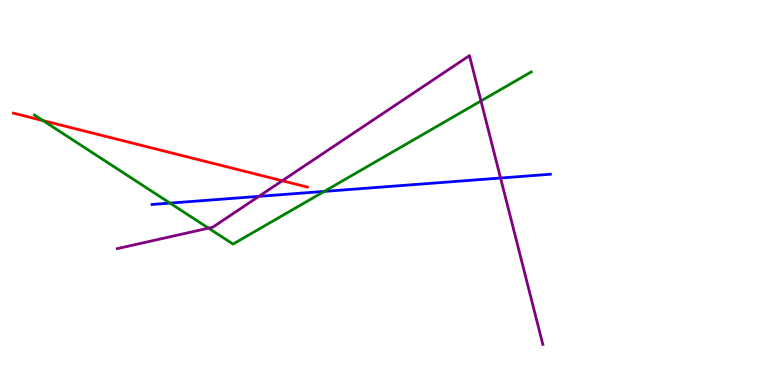[{'lines': ['blue', 'red'], 'intersections': []}, {'lines': ['green', 'red'], 'intersections': [{'x': 0.556, 'y': 6.87}]}, {'lines': ['purple', 'red'], 'intersections': [{'x': 3.64, 'y': 5.31}]}, {'lines': ['blue', 'green'], 'intersections': [{'x': 2.19, 'y': 4.72}, {'x': 4.18, 'y': 5.03}]}, {'lines': ['blue', 'purple'], 'intersections': [{'x': 3.34, 'y': 4.9}, {'x': 6.46, 'y': 5.38}]}, {'lines': ['green', 'purple'], 'intersections': [{'x': 2.69, 'y': 4.07}, {'x': 6.21, 'y': 7.38}]}]